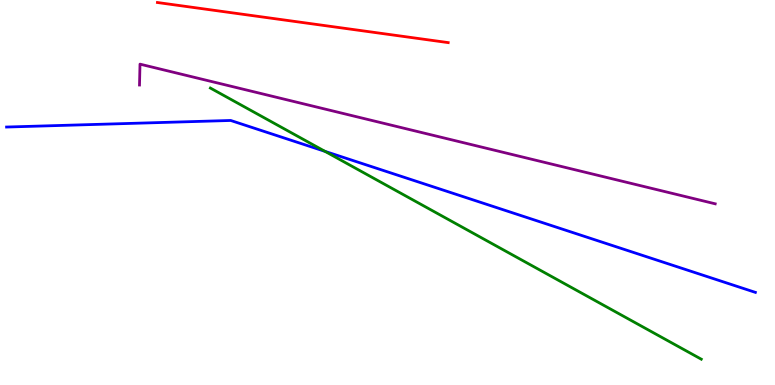[{'lines': ['blue', 'red'], 'intersections': []}, {'lines': ['green', 'red'], 'intersections': []}, {'lines': ['purple', 'red'], 'intersections': []}, {'lines': ['blue', 'green'], 'intersections': [{'x': 4.19, 'y': 6.07}]}, {'lines': ['blue', 'purple'], 'intersections': []}, {'lines': ['green', 'purple'], 'intersections': []}]